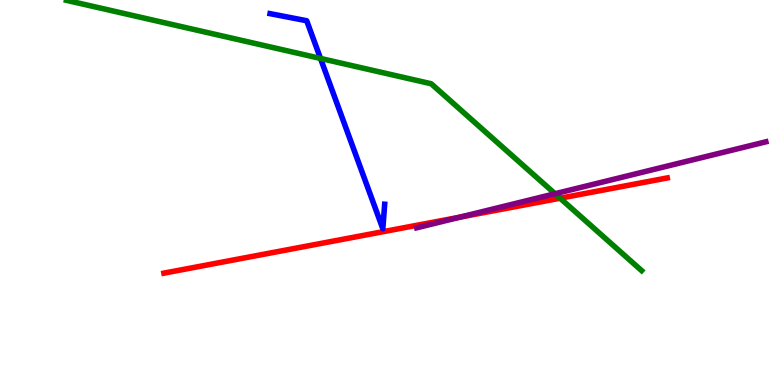[{'lines': ['blue', 'red'], 'intersections': []}, {'lines': ['green', 'red'], 'intersections': [{'x': 7.23, 'y': 4.85}]}, {'lines': ['purple', 'red'], 'intersections': [{'x': 5.93, 'y': 4.36}]}, {'lines': ['blue', 'green'], 'intersections': [{'x': 4.14, 'y': 8.48}]}, {'lines': ['blue', 'purple'], 'intersections': []}, {'lines': ['green', 'purple'], 'intersections': [{'x': 7.16, 'y': 4.97}]}]